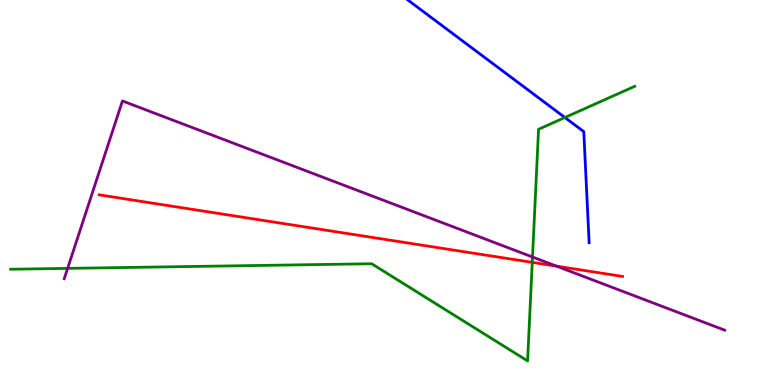[{'lines': ['blue', 'red'], 'intersections': []}, {'lines': ['green', 'red'], 'intersections': [{'x': 6.87, 'y': 3.19}]}, {'lines': ['purple', 'red'], 'intersections': [{'x': 7.18, 'y': 3.09}]}, {'lines': ['blue', 'green'], 'intersections': [{'x': 7.29, 'y': 6.95}]}, {'lines': ['blue', 'purple'], 'intersections': []}, {'lines': ['green', 'purple'], 'intersections': [{'x': 0.873, 'y': 3.03}, {'x': 6.87, 'y': 3.32}]}]